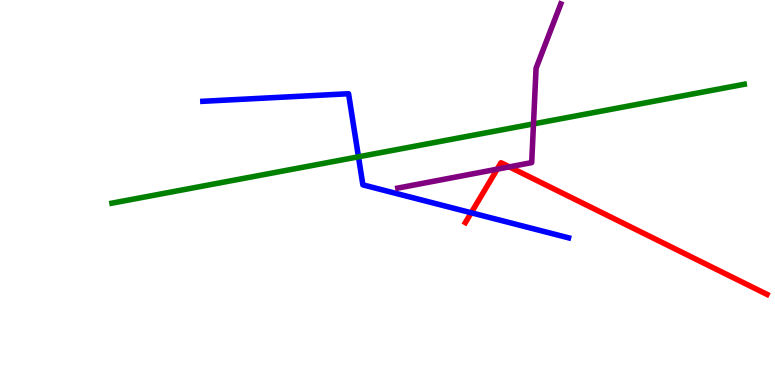[{'lines': ['blue', 'red'], 'intersections': [{'x': 6.08, 'y': 4.47}]}, {'lines': ['green', 'red'], 'intersections': []}, {'lines': ['purple', 'red'], 'intersections': [{'x': 6.42, 'y': 5.61}, {'x': 6.57, 'y': 5.67}]}, {'lines': ['blue', 'green'], 'intersections': [{'x': 4.63, 'y': 5.93}]}, {'lines': ['blue', 'purple'], 'intersections': []}, {'lines': ['green', 'purple'], 'intersections': [{'x': 6.88, 'y': 6.78}]}]